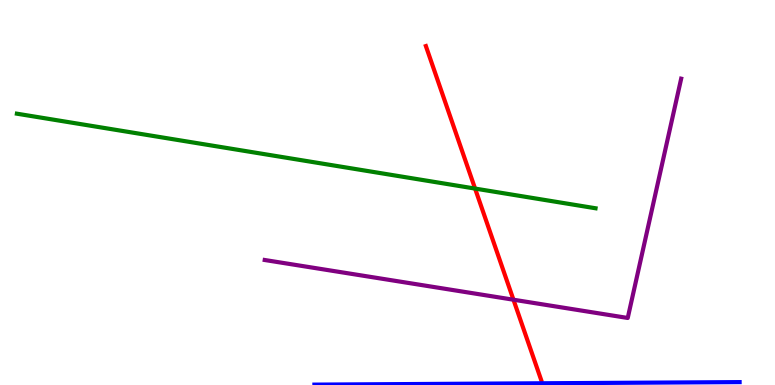[{'lines': ['blue', 'red'], 'intersections': []}, {'lines': ['green', 'red'], 'intersections': [{'x': 6.13, 'y': 5.1}]}, {'lines': ['purple', 'red'], 'intersections': [{'x': 6.63, 'y': 2.22}]}, {'lines': ['blue', 'green'], 'intersections': []}, {'lines': ['blue', 'purple'], 'intersections': []}, {'lines': ['green', 'purple'], 'intersections': []}]